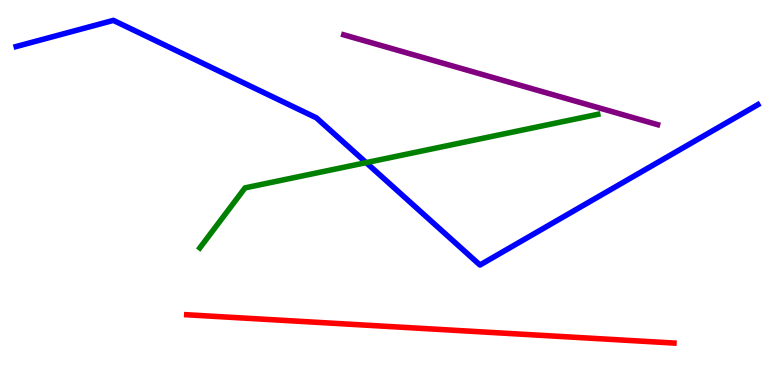[{'lines': ['blue', 'red'], 'intersections': []}, {'lines': ['green', 'red'], 'intersections': []}, {'lines': ['purple', 'red'], 'intersections': []}, {'lines': ['blue', 'green'], 'intersections': [{'x': 4.72, 'y': 5.78}]}, {'lines': ['blue', 'purple'], 'intersections': []}, {'lines': ['green', 'purple'], 'intersections': []}]